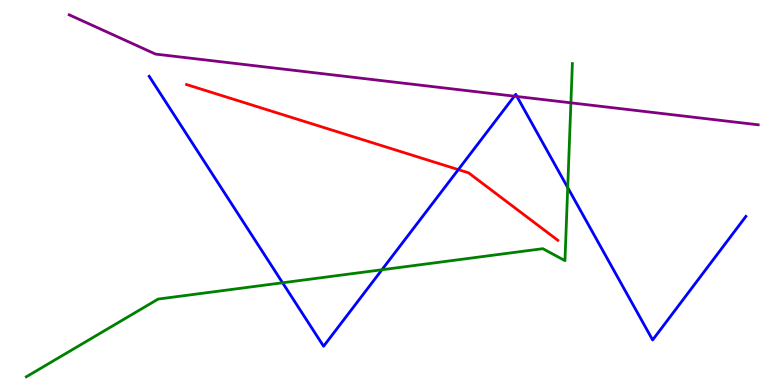[{'lines': ['blue', 'red'], 'intersections': [{'x': 5.91, 'y': 5.59}]}, {'lines': ['green', 'red'], 'intersections': []}, {'lines': ['purple', 'red'], 'intersections': []}, {'lines': ['blue', 'green'], 'intersections': [{'x': 3.65, 'y': 2.66}, {'x': 4.93, 'y': 2.99}, {'x': 7.33, 'y': 5.13}]}, {'lines': ['blue', 'purple'], 'intersections': [{'x': 6.64, 'y': 7.5}, {'x': 6.67, 'y': 7.49}]}, {'lines': ['green', 'purple'], 'intersections': [{'x': 7.37, 'y': 7.33}]}]